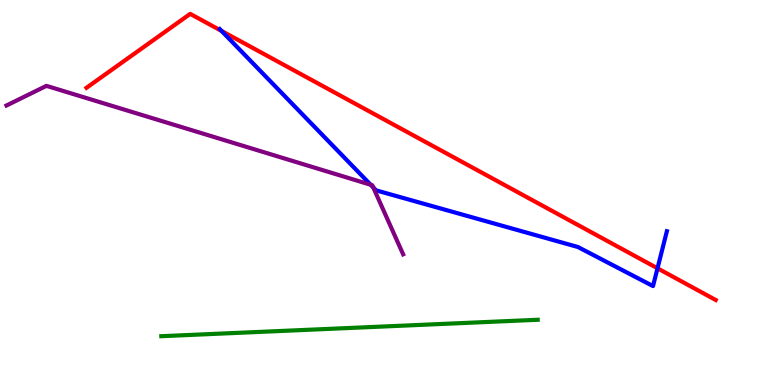[{'lines': ['blue', 'red'], 'intersections': [{'x': 2.86, 'y': 9.2}, {'x': 8.48, 'y': 3.03}]}, {'lines': ['green', 'red'], 'intersections': []}, {'lines': ['purple', 'red'], 'intersections': []}, {'lines': ['blue', 'green'], 'intersections': []}, {'lines': ['blue', 'purple'], 'intersections': [{'x': 4.78, 'y': 5.2}, {'x': 4.82, 'y': 5.13}]}, {'lines': ['green', 'purple'], 'intersections': []}]